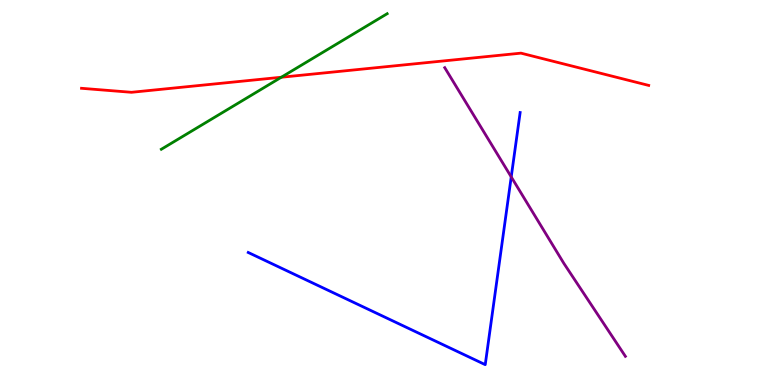[{'lines': ['blue', 'red'], 'intersections': []}, {'lines': ['green', 'red'], 'intersections': [{'x': 3.63, 'y': 7.99}]}, {'lines': ['purple', 'red'], 'intersections': []}, {'lines': ['blue', 'green'], 'intersections': []}, {'lines': ['blue', 'purple'], 'intersections': [{'x': 6.6, 'y': 5.41}]}, {'lines': ['green', 'purple'], 'intersections': []}]